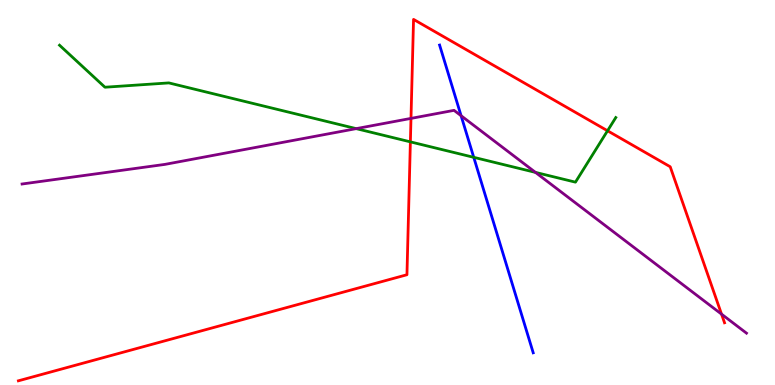[{'lines': ['blue', 'red'], 'intersections': []}, {'lines': ['green', 'red'], 'intersections': [{'x': 5.3, 'y': 6.32}, {'x': 7.84, 'y': 6.6}]}, {'lines': ['purple', 'red'], 'intersections': [{'x': 5.3, 'y': 6.92}, {'x': 9.31, 'y': 1.84}]}, {'lines': ['blue', 'green'], 'intersections': [{'x': 6.11, 'y': 5.91}]}, {'lines': ['blue', 'purple'], 'intersections': [{'x': 5.95, 'y': 6.99}]}, {'lines': ['green', 'purple'], 'intersections': [{'x': 4.6, 'y': 6.66}, {'x': 6.91, 'y': 5.52}]}]